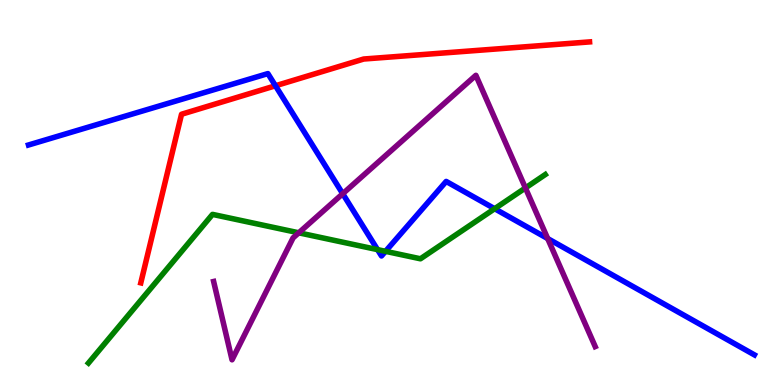[{'lines': ['blue', 'red'], 'intersections': [{'x': 3.55, 'y': 7.77}]}, {'lines': ['green', 'red'], 'intersections': []}, {'lines': ['purple', 'red'], 'intersections': []}, {'lines': ['blue', 'green'], 'intersections': [{'x': 4.87, 'y': 3.52}, {'x': 4.97, 'y': 3.47}, {'x': 6.38, 'y': 4.58}]}, {'lines': ['blue', 'purple'], 'intersections': [{'x': 4.42, 'y': 4.97}, {'x': 7.07, 'y': 3.8}]}, {'lines': ['green', 'purple'], 'intersections': [{'x': 3.86, 'y': 3.95}, {'x': 6.78, 'y': 5.12}]}]